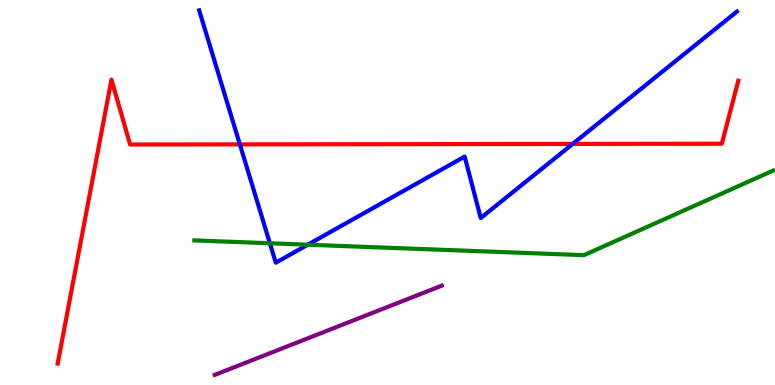[{'lines': ['blue', 'red'], 'intersections': [{'x': 3.09, 'y': 6.25}, {'x': 7.39, 'y': 6.26}]}, {'lines': ['green', 'red'], 'intersections': []}, {'lines': ['purple', 'red'], 'intersections': []}, {'lines': ['blue', 'green'], 'intersections': [{'x': 3.48, 'y': 3.68}, {'x': 3.97, 'y': 3.64}]}, {'lines': ['blue', 'purple'], 'intersections': []}, {'lines': ['green', 'purple'], 'intersections': []}]